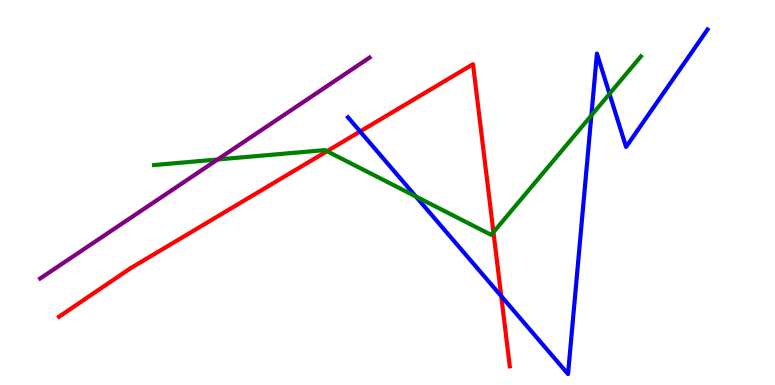[{'lines': ['blue', 'red'], 'intersections': [{'x': 4.65, 'y': 6.59}, {'x': 6.47, 'y': 2.31}]}, {'lines': ['green', 'red'], 'intersections': [{'x': 4.22, 'y': 6.07}, {'x': 6.37, 'y': 3.97}]}, {'lines': ['purple', 'red'], 'intersections': []}, {'lines': ['blue', 'green'], 'intersections': [{'x': 5.37, 'y': 4.9}, {'x': 7.63, 'y': 7.0}, {'x': 7.86, 'y': 7.56}]}, {'lines': ['blue', 'purple'], 'intersections': []}, {'lines': ['green', 'purple'], 'intersections': [{'x': 2.81, 'y': 5.86}]}]